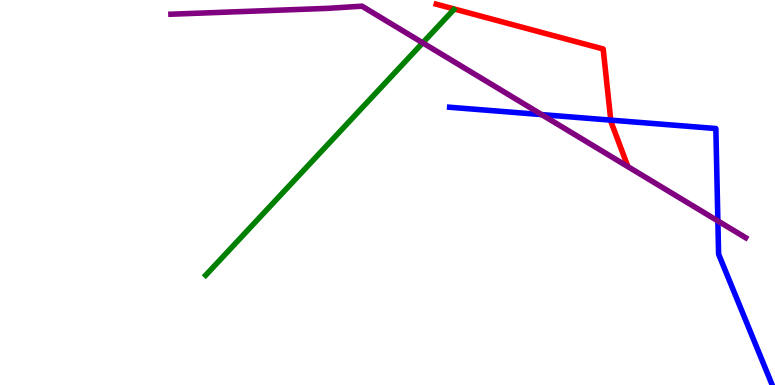[{'lines': ['blue', 'red'], 'intersections': [{'x': 7.88, 'y': 6.88}]}, {'lines': ['green', 'red'], 'intersections': []}, {'lines': ['purple', 'red'], 'intersections': []}, {'lines': ['blue', 'green'], 'intersections': []}, {'lines': ['blue', 'purple'], 'intersections': [{'x': 6.99, 'y': 7.02}, {'x': 9.26, 'y': 4.26}]}, {'lines': ['green', 'purple'], 'intersections': [{'x': 5.45, 'y': 8.89}]}]